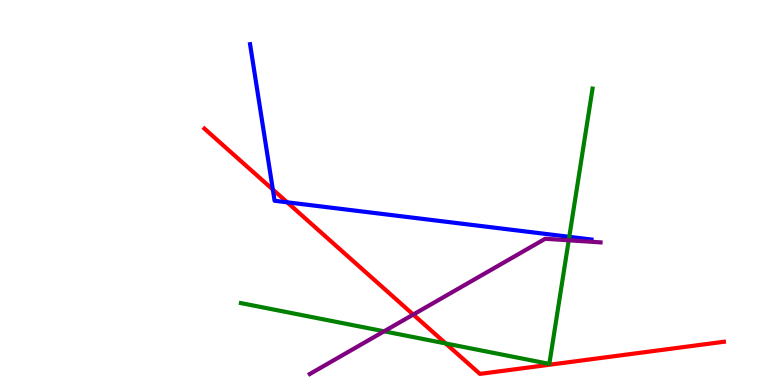[{'lines': ['blue', 'red'], 'intersections': [{'x': 3.52, 'y': 5.08}, {'x': 3.71, 'y': 4.75}]}, {'lines': ['green', 'red'], 'intersections': [{'x': 5.75, 'y': 1.08}]}, {'lines': ['purple', 'red'], 'intersections': [{'x': 5.33, 'y': 1.83}]}, {'lines': ['blue', 'green'], 'intersections': [{'x': 7.35, 'y': 3.85}]}, {'lines': ['blue', 'purple'], 'intersections': []}, {'lines': ['green', 'purple'], 'intersections': [{'x': 4.96, 'y': 1.39}, {'x': 7.34, 'y': 3.76}]}]